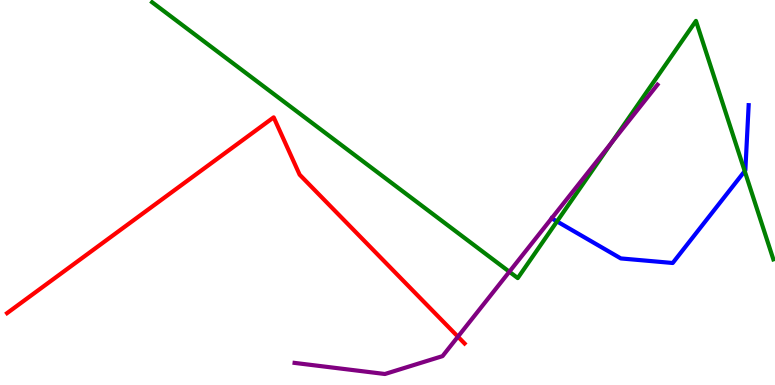[{'lines': ['blue', 'red'], 'intersections': []}, {'lines': ['green', 'red'], 'intersections': []}, {'lines': ['purple', 'red'], 'intersections': [{'x': 5.91, 'y': 1.26}]}, {'lines': ['blue', 'green'], 'intersections': [{'x': 7.19, 'y': 4.25}, {'x': 9.61, 'y': 5.56}]}, {'lines': ['blue', 'purple'], 'intersections': []}, {'lines': ['green', 'purple'], 'intersections': [{'x': 6.57, 'y': 2.94}, {'x': 7.89, 'y': 6.3}]}]